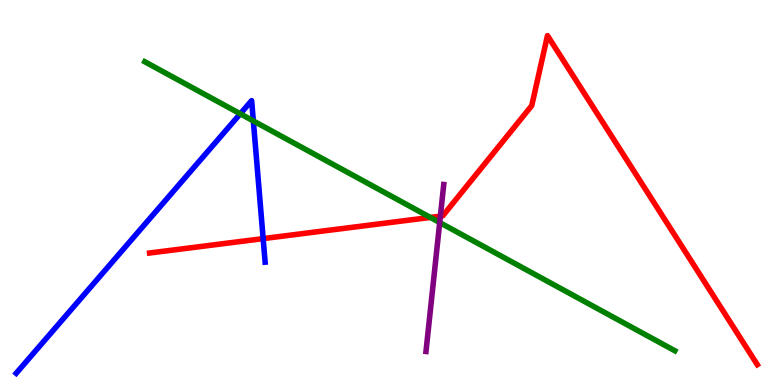[{'lines': ['blue', 'red'], 'intersections': [{'x': 3.4, 'y': 3.8}]}, {'lines': ['green', 'red'], 'intersections': [{'x': 5.55, 'y': 4.35}]}, {'lines': ['purple', 'red'], 'intersections': [{'x': 5.68, 'y': 4.39}]}, {'lines': ['blue', 'green'], 'intersections': [{'x': 3.1, 'y': 7.04}, {'x': 3.27, 'y': 6.86}]}, {'lines': ['blue', 'purple'], 'intersections': []}, {'lines': ['green', 'purple'], 'intersections': [{'x': 5.67, 'y': 4.22}]}]